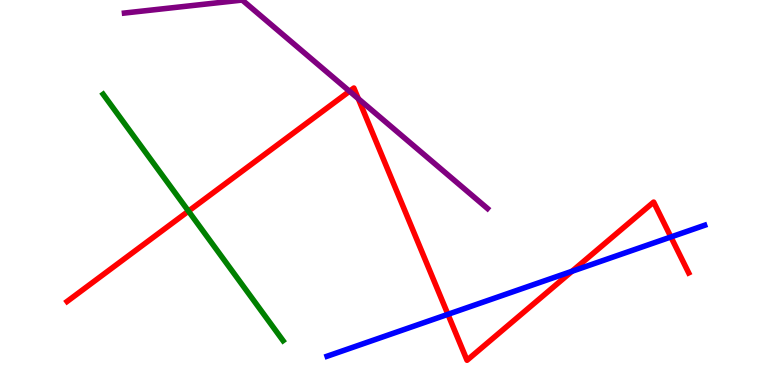[{'lines': ['blue', 'red'], 'intersections': [{'x': 5.78, 'y': 1.84}, {'x': 7.38, 'y': 2.95}, {'x': 8.66, 'y': 3.84}]}, {'lines': ['green', 'red'], 'intersections': [{'x': 2.43, 'y': 4.52}]}, {'lines': ['purple', 'red'], 'intersections': [{'x': 4.51, 'y': 7.63}, {'x': 4.62, 'y': 7.44}]}, {'lines': ['blue', 'green'], 'intersections': []}, {'lines': ['blue', 'purple'], 'intersections': []}, {'lines': ['green', 'purple'], 'intersections': []}]